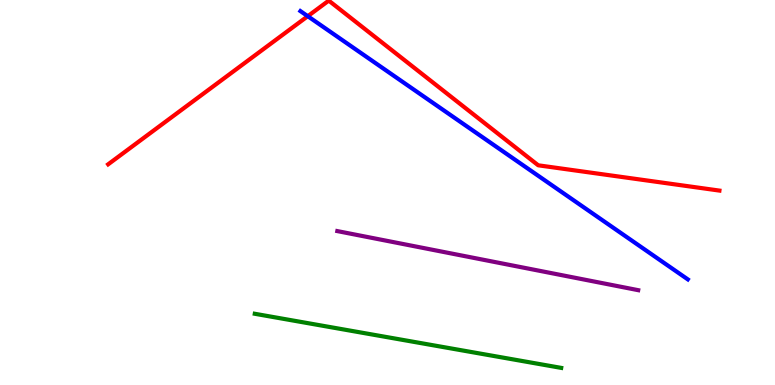[{'lines': ['blue', 'red'], 'intersections': [{'x': 3.97, 'y': 9.58}]}, {'lines': ['green', 'red'], 'intersections': []}, {'lines': ['purple', 'red'], 'intersections': []}, {'lines': ['blue', 'green'], 'intersections': []}, {'lines': ['blue', 'purple'], 'intersections': []}, {'lines': ['green', 'purple'], 'intersections': []}]